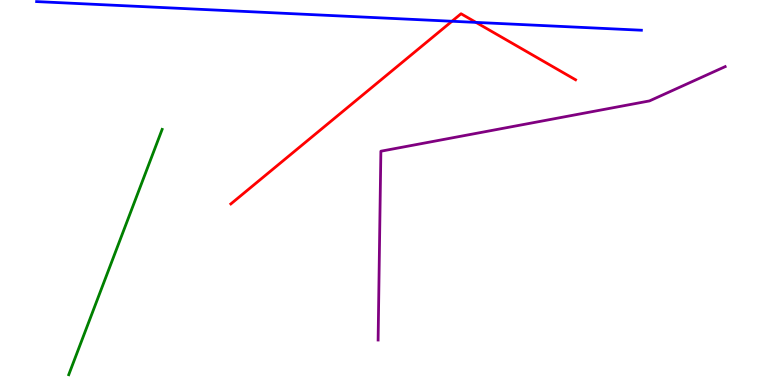[{'lines': ['blue', 'red'], 'intersections': [{'x': 5.83, 'y': 9.45}, {'x': 6.14, 'y': 9.42}]}, {'lines': ['green', 'red'], 'intersections': []}, {'lines': ['purple', 'red'], 'intersections': []}, {'lines': ['blue', 'green'], 'intersections': []}, {'lines': ['blue', 'purple'], 'intersections': []}, {'lines': ['green', 'purple'], 'intersections': []}]